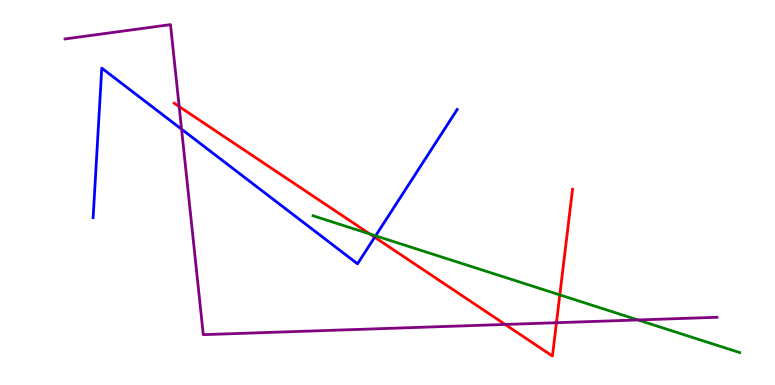[{'lines': ['blue', 'red'], 'intersections': [{'x': 4.83, 'y': 3.84}]}, {'lines': ['green', 'red'], 'intersections': [{'x': 4.77, 'y': 3.92}, {'x': 7.22, 'y': 2.34}]}, {'lines': ['purple', 'red'], 'intersections': [{'x': 2.31, 'y': 7.23}, {'x': 6.52, 'y': 1.57}, {'x': 7.18, 'y': 1.62}]}, {'lines': ['blue', 'green'], 'intersections': [{'x': 4.85, 'y': 3.87}]}, {'lines': ['blue', 'purple'], 'intersections': [{'x': 2.34, 'y': 6.64}]}, {'lines': ['green', 'purple'], 'intersections': [{'x': 8.23, 'y': 1.69}]}]